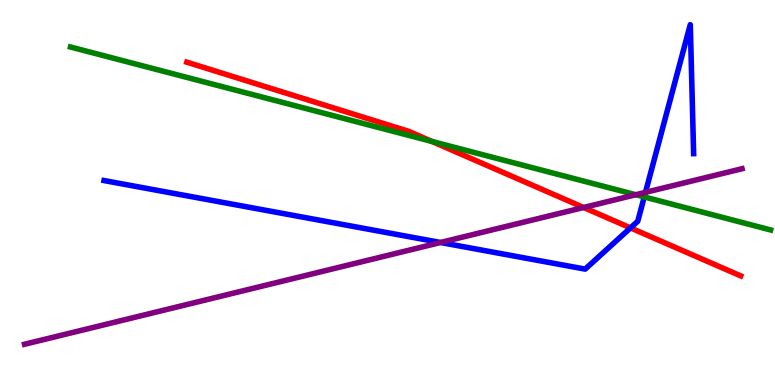[{'lines': ['blue', 'red'], 'intersections': [{'x': 8.14, 'y': 4.08}]}, {'lines': ['green', 'red'], 'intersections': [{'x': 5.57, 'y': 6.33}]}, {'lines': ['purple', 'red'], 'intersections': [{'x': 7.53, 'y': 4.61}]}, {'lines': ['blue', 'green'], 'intersections': [{'x': 8.31, 'y': 4.88}]}, {'lines': ['blue', 'purple'], 'intersections': [{'x': 5.68, 'y': 3.7}, {'x': 8.33, 'y': 5.0}]}, {'lines': ['green', 'purple'], 'intersections': [{'x': 8.2, 'y': 4.94}]}]